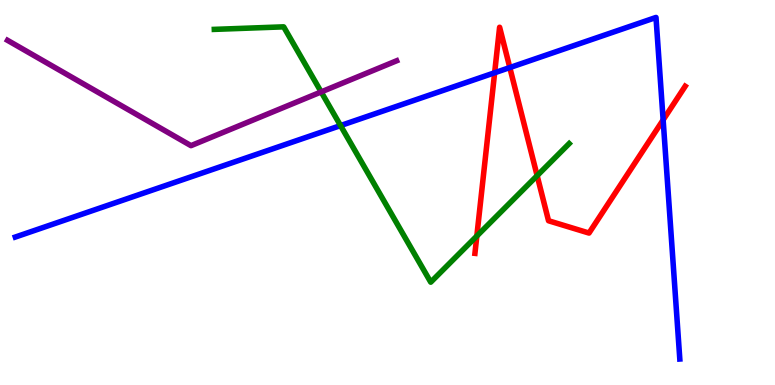[{'lines': ['blue', 'red'], 'intersections': [{'x': 6.38, 'y': 8.11}, {'x': 6.58, 'y': 8.25}, {'x': 8.56, 'y': 6.89}]}, {'lines': ['green', 'red'], 'intersections': [{'x': 6.15, 'y': 3.87}, {'x': 6.93, 'y': 5.44}]}, {'lines': ['purple', 'red'], 'intersections': []}, {'lines': ['blue', 'green'], 'intersections': [{'x': 4.39, 'y': 6.74}]}, {'lines': ['blue', 'purple'], 'intersections': []}, {'lines': ['green', 'purple'], 'intersections': [{'x': 4.14, 'y': 7.61}]}]